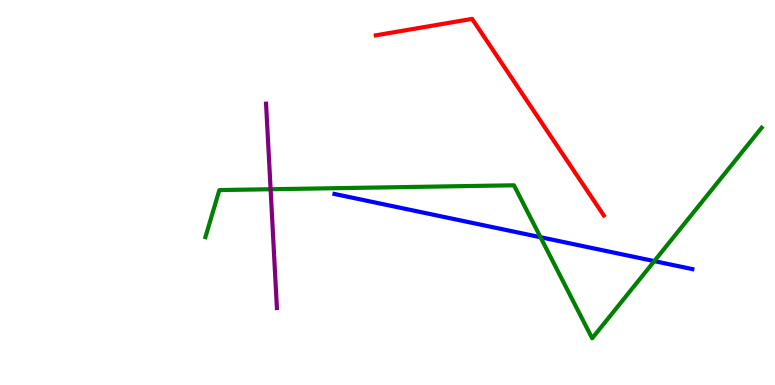[{'lines': ['blue', 'red'], 'intersections': []}, {'lines': ['green', 'red'], 'intersections': []}, {'lines': ['purple', 'red'], 'intersections': []}, {'lines': ['blue', 'green'], 'intersections': [{'x': 6.97, 'y': 3.84}, {'x': 8.44, 'y': 3.22}]}, {'lines': ['blue', 'purple'], 'intersections': []}, {'lines': ['green', 'purple'], 'intersections': [{'x': 3.49, 'y': 5.08}]}]